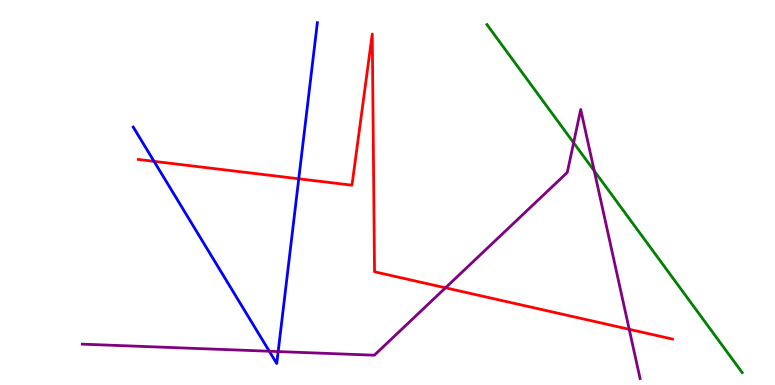[{'lines': ['blue', 'red'], 'intersections': [{'x': 1.99, 'y': 5.81}, {'x': 3.85, 'y': 5.36}]}, {'lines': ['green', 'red'], 'intersections': []}, {'lines': ['purple', 'red'], 'intersections': [{'x': 5.75, 'y': 2.52}, {'x': 8.12, 'y': 1.45}]}, {'lines': ['blue', 'green'], 'intersections': []}, {'lines': ['blue', 'purple'], 'intersections': [{'x': 3.48, 'y': 0.877}, {'x': 3.59, 'y': 0.868}]}, {'lines': ['green', 'purple'], 'intersections': [{'x': 7.4, 'y': 6.29}, {'x': 7.67, 'y': 5.56}]}]